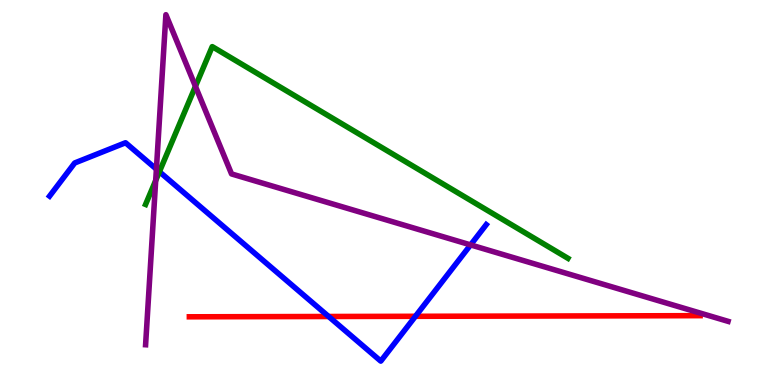[{'lines': ['blue', 'red'], 'intersections': [{'x': 4.24, 'y': 1.78}, {'x': 5.36, 'y': 1.78}]}, {'lines': ['green', 'red'], 'intersections': []}, {'lines': ['purple', 'red'], 'intersections': []}, {'lines': ['blue', 'green'], 'intersections': [{'x': 2.06, 'y': 5.54}]}, {'lines': ['blue', 'purple'], 'intersections': [{'x': 2.02, 'y': 5.61}, {'x': 6.07, 'y': 3.64}]}, {'lines': ['green', 'purple'], 'intersections': [{'x': 2.01, 'y': 5.31}, {'x': 2.52, 'y': 7.76}]}]